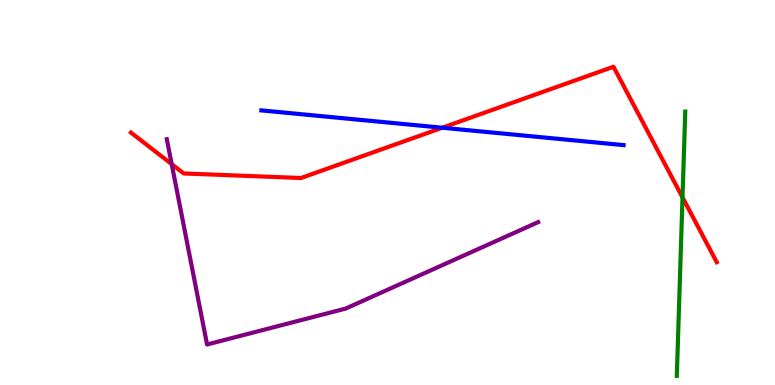[{'lines': ['blue', 'red'], 'intersections': [{'x': 5.71, 'y': 6.68}]}, {'lines': ['green', 'red'], 'intersections': [{'x': 8.81, 'y': 4.87}]}, {'lines': ['purple', 'red'], 'intersections': [{'x': 2.22, 'y': 5.74}]}, {'lines': ['blue', 'green'], 'intersections': []}, {'lines': ['blue', 'purple'], 'intersections': []}, {'lines': ['green', 'purple'], 'intersections': []}]